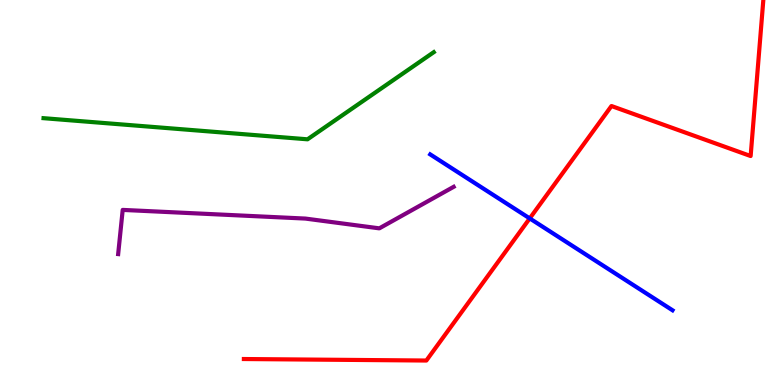[{'lines': ['blue', 'red'], 'intersections': [{'x': 6.84, 'y': 4.33}]}, {'lines': ['green', 'red'], 'intersections': []}, {'lines': ['purple', 'red'], 'intersections': []}, {'lines': ['blue', 'green'], 'intersections': []}, {'lines': ['blue', 'purple'], 'intersections': []}, {'lines': ['green', 'purple'], 'intersections': []}]